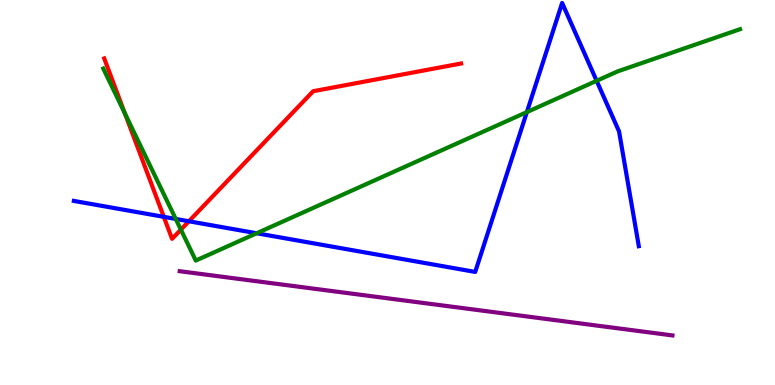[{'lines': ['blue', 'red'], 'intersections': [{'x': 2.11, 'y': 4.37}, {'x': 2.44, 'y': 4.25}]}, {'lines': ['green', 'red'], 'intersections': [{'x': 1.61, 'y': 7.05}, {'x': 2.33, 'y': 4.04}]}, {'lines': ['purple', 'red'], 'intersections': []}, {'lines': ['blue', 'green'], 'intersections': [{'x': 2.27, 'y': 4.31}, {'x': 3.31, 'y': 3.94}, {'x': 6.8, 'y': 7.09}, {'x': 7.7, 'y': 7.9}]}, {'lines': ['blue', 'purple'], 'intersections': []}, {'lines': ['green', 'purple'], 'intersections': []}]